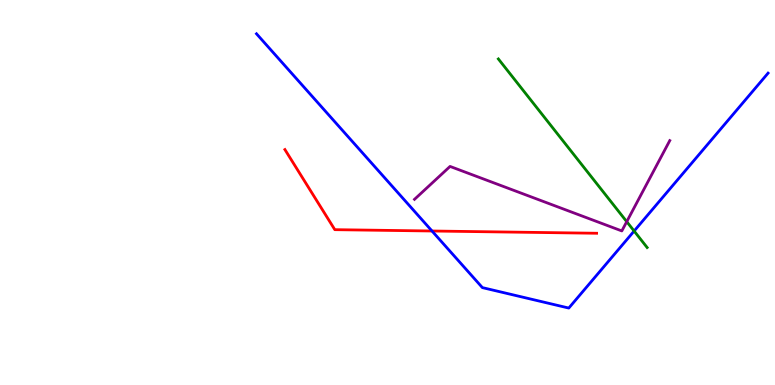[{'lines': ['blue', 'red'], 'intersections': [{'x': 5.57, 'y': 4.0}]}, {'lines': ['green', 'red'], 'intersections': []}, {'lines': ['purple', 'red'], 'intersections': []}, {'lines': ['blue', 'green'], 'intersections': [{'x': 8.18, 'y': 4.0}]}, {'lines': ['blue', 'purple'], 'intersections': []}, {'lines': ['green', 'purple'], 'intersections': [{'x': 8.09, 'y': 4.24}]}]